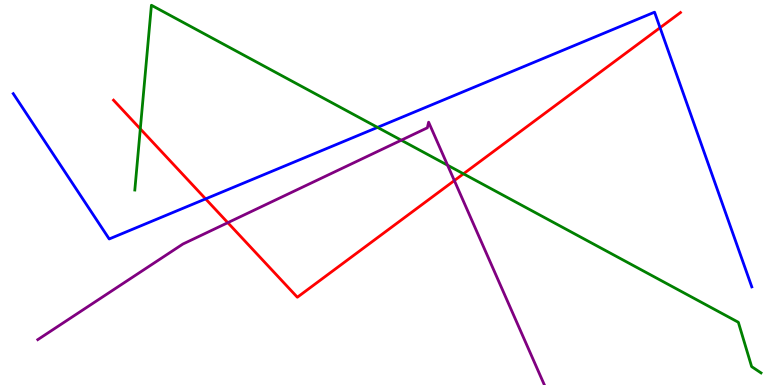[{'lines': ['blue', 'red'], 'intersections': [{'x': 2.65, 'y': 4.83}, {'x': 8.52, 'y': 9.28}]}, {'lines': ['green', 'red'], 'intersections': [{'x': 1.81, 'y': 6.65}, {'x': 5.98, 'y': 5.49}]}, {'lines': ['purple', 'red'], 'intersections': [{'x': 2.94, 'y': 4.22}, {'x': 5.86, 'y': 5.31}]}, {'lines': ['blue', 'green'], 'intersections': [{'x': 4.87, 'y': 6.69}]}, {'lines': ['blue', 'purple'], 'intersections': []}, {'lines': ['green', 'purple'], 'intersections': [{'x': 5.18, 'y': 6.36}, {'x': 5.78, 'y': 5.71}]}]